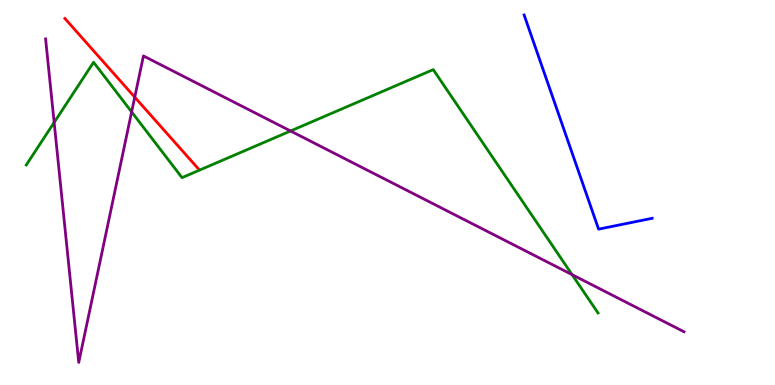[{'lines': ['blue', 'red'], 'intersections': []}, {'lines': ['green', 'red'], 'intersections': []}, {'lines': ['purple', 'red'], 'intersections': [{'x': 1.74, 'y': 7.48}]}, {'lines': ['blue', 'green'], 'intersections': []}, {'lines': ['blue', 'purple'], 'intersections': []}, {'lines': ['green', 'purple'], 'intersections': [{'x': 0.699, 'y': 6.82}, {'x': 1.7, 'y': 7.09}, {'x': 3.75, 'y': 6.6}, {'x': 7.38, 'y': 2.87}]}]